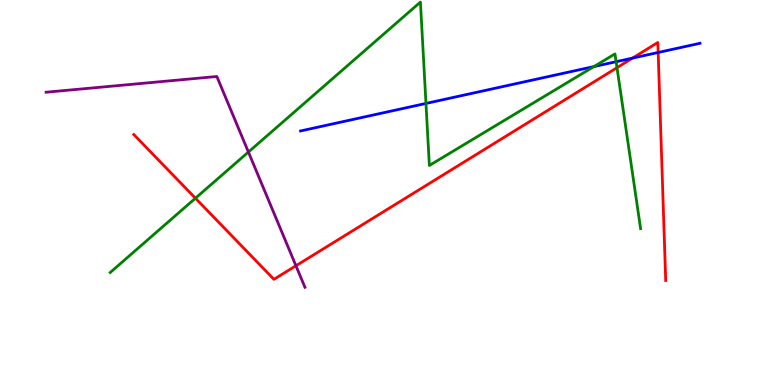[{'lines': ['blue', 'red'], 'intersections': [{'x': 8.16, 'y': 8.49}, {'x': 8.49, 'y': 8.64}]}, {'lines': ['green', 'red'], 'intersections': [{'x': 2.52, 'y': 4.85}, {'x': 7.96, 'y': 8.24}]}, {'lines': ['purple', 'red'], 'intersections': [{'x': 3.82, 'y': 3.1}]}, {'lines': ['blue', 'green'], 'intersections': [{'x': 5.5, 'y': 7.31}, {'x': 7.66, 'y': 8.27}, {'x': 7.95, 'y': 8.4}]}, {'lines': ['blue', 'purple'], 'intersections': []}, {'lines': ['green', 'purple'], 'intersections': [{'x': 3.21, 'y': 6.05}]}]